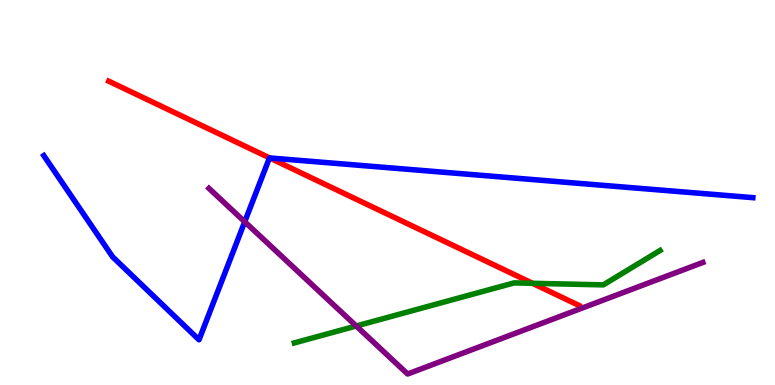[{'lines': ['blue', 'red'], 'intersections': [{'x': 3.48, 'y': 5.9}]}, {'lines': ['green', 'red'], 'intersections': [{'x': 6.87, 'y': 2.64}]}, {'lines': ['purple', 'red'], 'intersections': []}, {'lines': ['blue', 'green'], 'intersections': []}, {'lines': ['blue', 'purple'], 'intersections': [{'x': 3.16, 'y': 4.24}]}, {'lines': ['green', 'purple'], 'intersections': [{'x': 4.6, 'y': 1.53}]}]